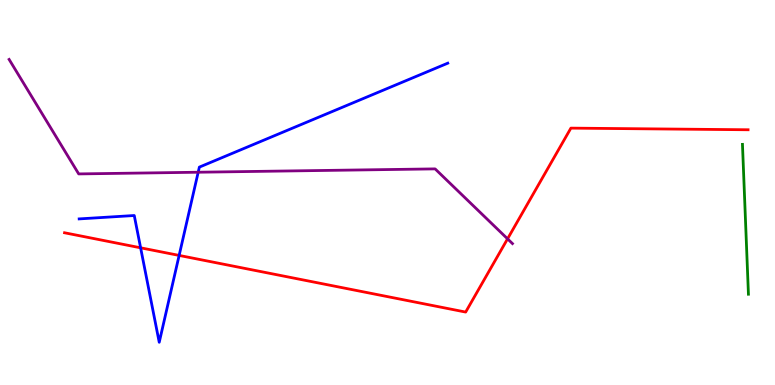[{'lines': ['blue', 'red'], 'intersections': [{'x': 1.81, 'y': 3.56}, {'x': 2.31, 'y': 3.37}]}, {'lines': ['green', 'red'], 'intersections': []}, {'lines': ['purple', 'red'], 'intersections': [{'x': 6.55, 'y': 3.8}]}, {'lines': ['blue', 'green'], 'intersections': []}, {'lines': ['blue', 'purple'], 'intersections': [{'x': 2.56, 'y': 5.53}]}, {'lines': ['green', 'purple'], 'intersections': []}]